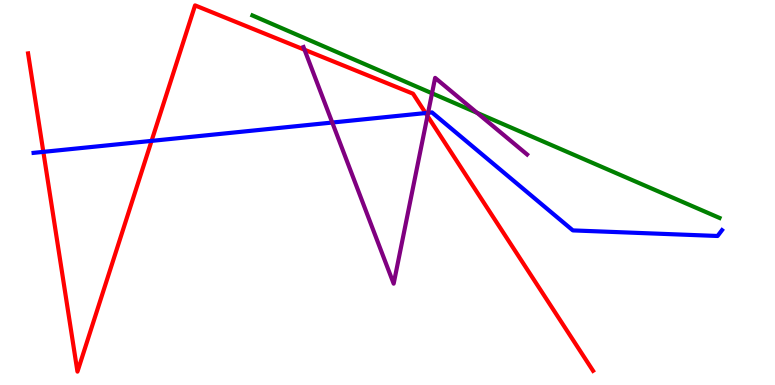[{'lines': ['blue', 'red'], 'intersections': [{'x': 0.559, 'y': 6.06}, {'x': 1.96, 'y': 6.34}, {'x': 5.49, 'y': 7.06}]}, {'lines': ['green', 'red'], 'intersections': []}, {'lines': ['purple', 'red'], 'intersections': [{'x': 3.93, 'y': 8.71}, {'x': 5.52, 'y': 6.99}]}, {'lines': ['blue', 'green'], 'intersections': []}, {'lines': ['blue', 'purple'], 'intersections': [{'x': 4.29, 'y': 6.82}, {'x': 5.52, 'y': 7.07}]}, {'lines': ['green', 'purple'], 'intersections': [{'x': 5.57, 'y': 7.58}, {'x': 6.16, 'y': 7.07}]}]